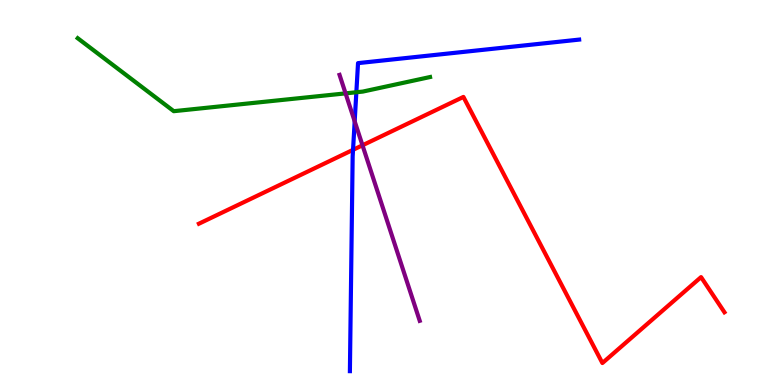[{'lines': ['blue', 'red'], 'intersections': [{'x': 4.56, 'y': 6.11}]}, {'lines': ['green', 'red'], 'intersections': []}, {'lines': ['purple', 'red'], 'intersections': [{'x': 4.68, 'y': 6.23}]}, {'lines': ['blue', 'green'], 'intersections': [{'x': 4.6, 'y': 7.6}]}, {'lines': ['blue', 'purple'], 'intersections': [{'x': 4.58, 'y': 6.85}]}, {'lines': ['green', 'purple'], 'intersections': [{'x': 4.46, 'y': 7.57}]}]